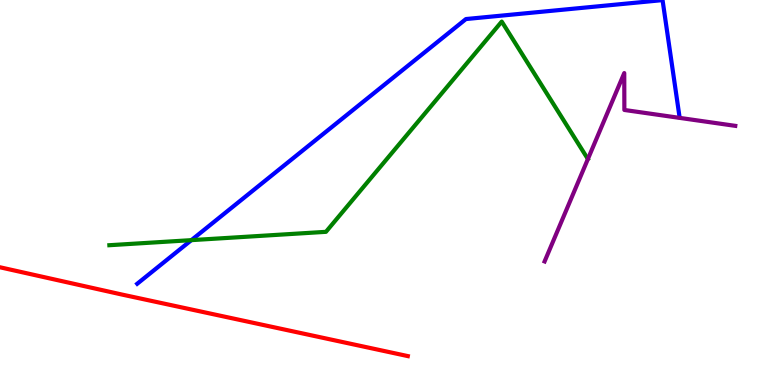[{'lines': ['blue', 'red'], 'intersections': []}, {'lines': ['green', 'red'], 'intersections': []}, {'lines': ['purple', 'red'], 'intersections': []}, {'lines': ['blue', 'green'], 'intersections': [{'x': 2.47, 'y': 3.76}]}, {'lines': ['blue', 'purple'], 'intersections': []}, {'lines': ['green', 'purple'], 'intersections': []}]